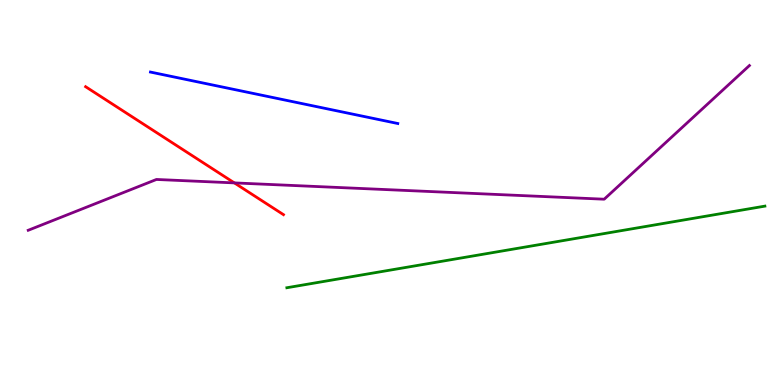[{'lines': ['blue', 'red'], 'intersections': []}, {'lines': ['green', 'red'], 'intersections': []}, {'lines': ['purple', 'red'], 'intersections': [{'x': 3.02, 'y': 5.25}]}, {'lines': ['blue', 'green'], 'intersections': []}, {'lines': ['blue', 'purple'], 'intersections': []}, {'lines': ['green', 'purple'], 'intersections': []}]